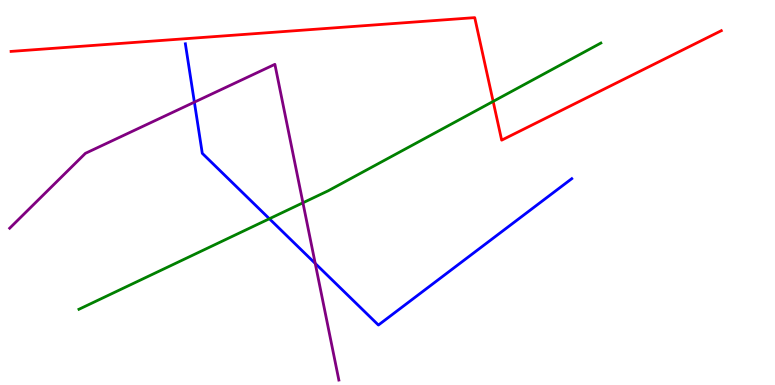[{'lines': ['blue', 'red'], 'intersections': []}, {'lines': ['green', 'red'], 'intersections': [{'x': 6.36, 'y': 7.37}]}, {'lines': ['purple', 'red'], 'intersections': []}, {'lines': ['blue', 'green'], 'intersections': [{'x': 3.48, 'y': 4.32}]}, {'lines': ['blue', 'purple'], 'intersections': [{'x': 2.51, 'y': 7.35}, {'x': 4.07, 'y': 3.16}]}, {'lines': ['green', 'purple'], 'intersections': [{'x': 3.91, 'y': 4.73}]}]